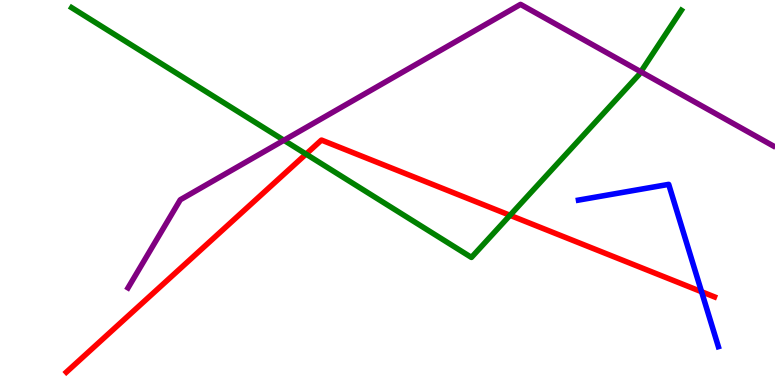[{'lines': ['blue', 'red'], 'intersections': [{'x': 9.05, 'y': 2.42}]}, {'lines': ['green', 'red'], 'intersections': [{'x': 3.95, 'y': 6.0}, {'x': 6.58, 'y': 4.41}]}, {'lines': ['purple', 'red'], 'intersections': []}, {'lines': ['blue', 'green'], 'intersections': []}, {'lines': ['blue', 'purple'], 'intersections': []}, {'lines': ['green', 'purple'], 'intersections': [{'x': 3.66, 'y': 6.36}, {'x': 8.27, 'y': 8.14}]}]